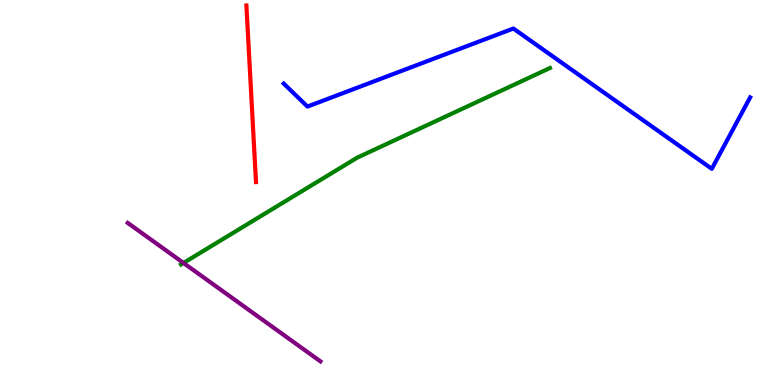[{'lines': ['blue', 'red'], 'intersections': []}, {'lines': ['green', 'red'], 'intersections': []}, {'lines': ['purple', 'red'], 'intersections': []}, {'lines': ['blue', 'green'], 'intersections': []}, {'lines': ['blue', 'purple'], 'intersections': []}, {'lines': ['green', 'purple'], 'intersections': [{'x': 2.37, 'y': 3.17}]}]